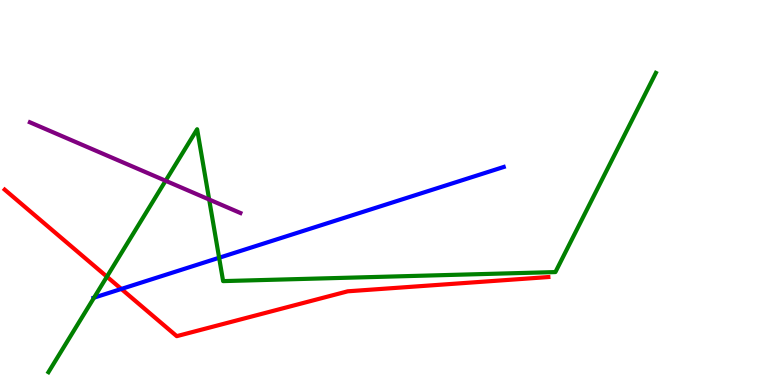[{'lines': ['blue', 'red'], 'intersections': [{'x': 1.57, 'y': 2.49}]}, {'lines': ['green', 'red'], 'intersections': [{'x': 1.38, 'y': 2.81}]}, {'lines': ['purple', 'red'], 'intersections': []}, {'lines': ['blue', 'green'], 'intersections': [{'x': 1.21, 'y': 2.27}, {'x': 2.83, 'y': 3.3}]}, {'lines': ['blue', 'purple'], 'intersections': []}, {'lines': ['green', 'purple'], 'intersections': [{'x': 2.14, 'y': 5.3}, {'x': 2.7, 'y': 4.82}]}]